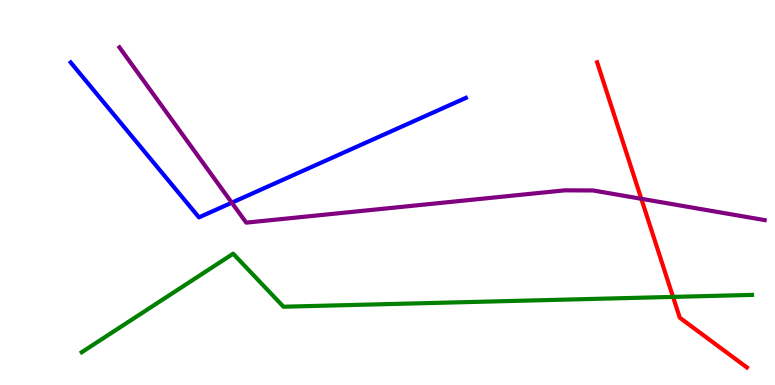[{'lines': ['blue', 'red'], 'intersections': []}, {'lines': ['green', 'red'], 'intersections': [{'x': 8.68, 'y': 2.29}]}, {'lines': ['purple', 'red'], 'intersections': [{'x': 8.27, 'y': 4.84}]}, {'lines': ['blue', 'green'], 'intersections': []}, {'lines': ['blue', 'purple'], 'intersections': [{'x': 2.99, 'y': 4.74}]}, {'lines': ['green', 'purple'], 'intersections': []}]